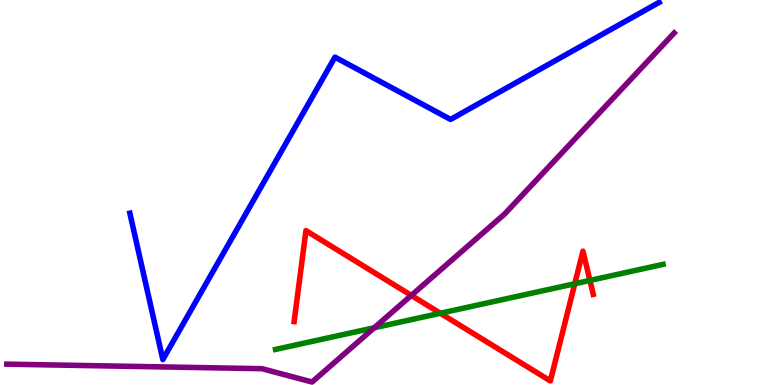[{'lines': ['blue', 'red'], 'intersections': []}, {'lines': ['green', 'red'], 'intersections': [{'x': 5.68, 'y': 1.86}, {'x': 7.42, 'y': 2.63}, {'x': 7.61, 'y': 2.72}]}, {'lines': ['purple', 'red'], 'intersections': [{'x': 5.31, 'y': 2.33}]}, {'lines': ['blue', 'green'], 'intersections': []}, {'lines': ['blue', 'purple'], 'intersections': []}, {'lines': ['green', 'purple'], 'intersections': [{'x': 4.83, 'y': 1.49}]}]